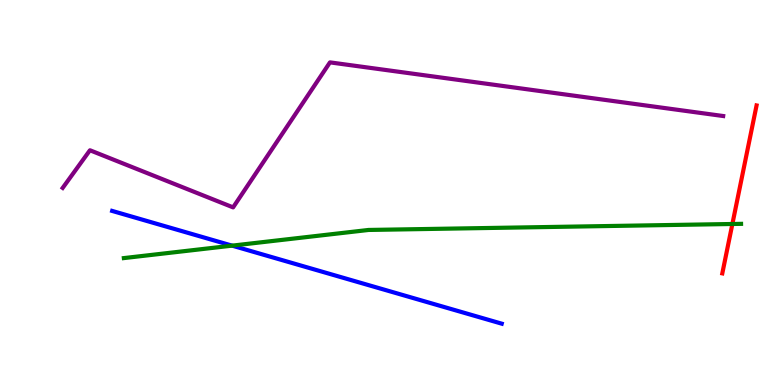[{'lines': ['blue', 'red'], 'intersections': []}, {'lines': ['green', 'red'], 'intersections': [{'x': 9.45, 'y': 4.18}]}, {'lines': ['purple', 'red'], 'intersections': []}, {'lines': ['blue', 'green'], 'intersections': [{'x': 3.0, 'y': 3.62}]}, {'lines': ['blue', 'purple'], 'intersections': []}, {'lines': ['green', 'purple'], 'intersections': []}]